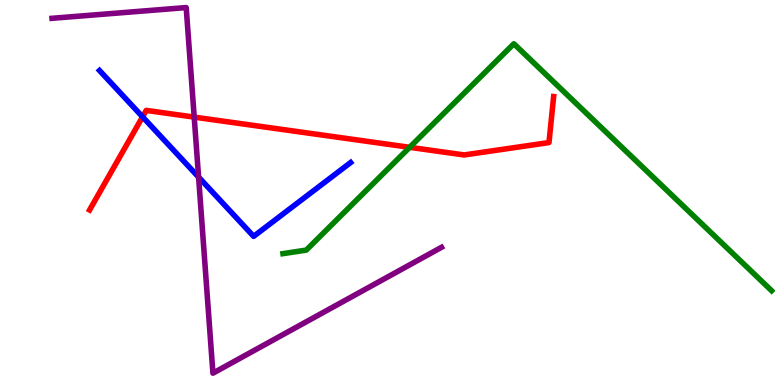[{'lines': ['blue', 'red'], 'intersections': [{'x': 1.84, 'y': 6.97}]}, {'lines': ['green', 'red'], 'intersections': [{'x': 5.29, 'y': 6.17}]}, {'lines': ['purple', 'red'], 'intersections': [{'x': 2.51, 'y': 6.96}]}, {'lines': ['blue', 'green'], 'intersections': []}, {'lines': ['blue', 'purple'], 'intersections': [{'x': 2.56, 'y': 5.4}]}, {'lines': ['green', 'purple'], 'intersections': []}]